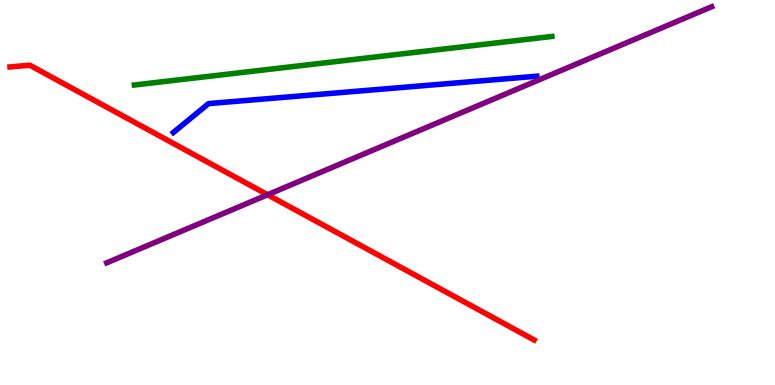[{'lines': ['blue', 'red'], 'intersections': []}, {'lines': ['green', 'red'], 'intersections': []}, {'lines': ['purple', 'red'], 'intersections': [{'x': 3.45, 'y': 4.94}]}, {'lines': ['blue', 'green'], 'intersections': []}, {'lines': ['blue', 'purple'], 'intersections': []}, {'lines': ['green', 'purple'], 'intersections': []}]